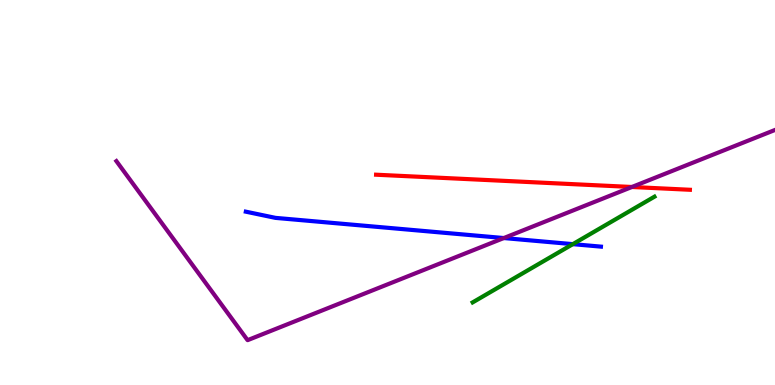[{'lines': ['blue', 'red'], 'intersections': []}, {'lines': ['green', 'red'], 'intersections': []}, {'lines': ['purple', 'red'], 'intersections': [{'x': 8.15, 'y': 5.14}]}, {'lines': ['blue', 'green'], 'intersections': [{'x': 7.39, 'y': 3.66}]}, {'lines': ['blue', 'purple'], 'intersections': [{'x': 6.5, 'y': 3.82}]}, {'lines': ['green', 'purple'], 'intersections': []}]